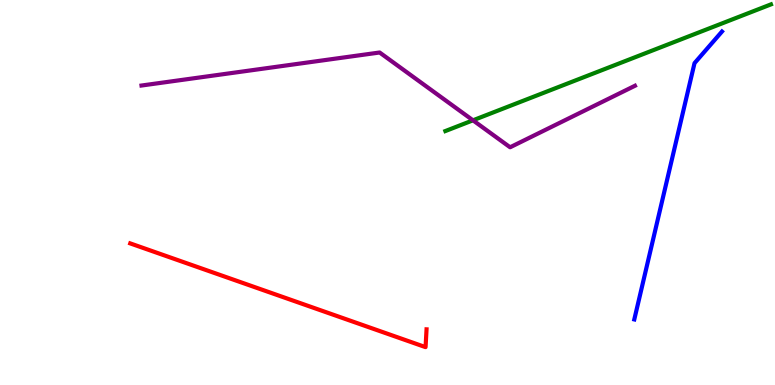[{'lines': ['blue', 'red'], 'intersections': []}, {'lines': ['green', 'red'], 'intersections': []}, {'lines': ['purple', 'red'], 'intersections': []}, {'lines': ['blue', 'green'], 'intersections': []}, {'lines': ['blue', 'purple'], 'intersections': []}, {'lines': ['green', 'purple'], 'intersections': [{'x': 6.1, 'y': 6.88}]}]